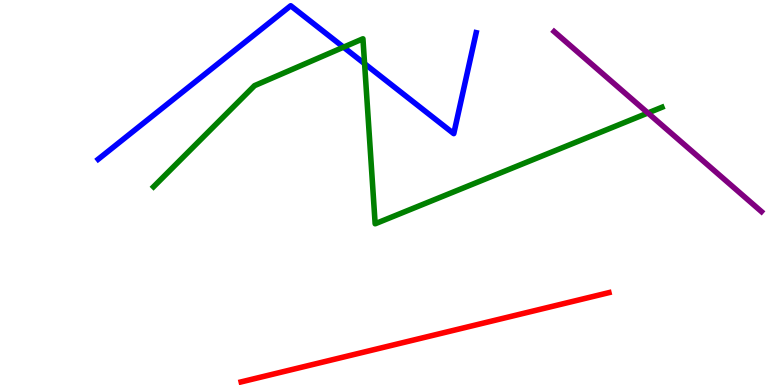[{'lines': ['blue', 'red'], 'intersections': []}, {'lines': ['green', 'red'], 'intersections': []}, {'lines': ['purple', 'red'], 'intersections': []}, {'lines': ['blue', 'green'], 'intersections': [{'x': 4.43, 'y': 8.77}, {'x': 4.7, 'y': 8.35}]}, {'lines': ['blue', 'purple'], 'intersections': []}, {'lines': ['green', 'purple'], 'intersections': [{'x': 8.36, 'y': 7.07}]}]